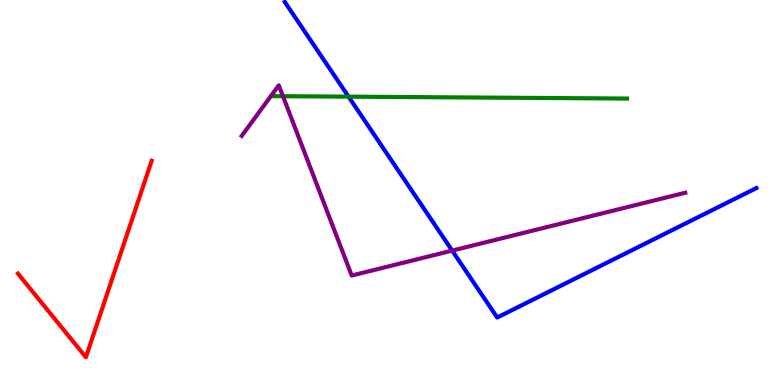[{'lines': ['blue', 'red'], 'intersections': []}, {'lines': ['green', 'red'], 'intersections': []}, {'lines': ['purple', 'red'], 'intersections': []}, {'lines': ['blue', 'green'], 'intersections': [{'x': 4.5, 'y': 7.49}]}, {'lines': ['blue', 'purple'], 'intersections': [{'x': 5.83, 'y': 3.49}]}, {'lines': ['green', 'purple'], 'intersections': [{'x': 3.65, 'y': 7.5}]}]